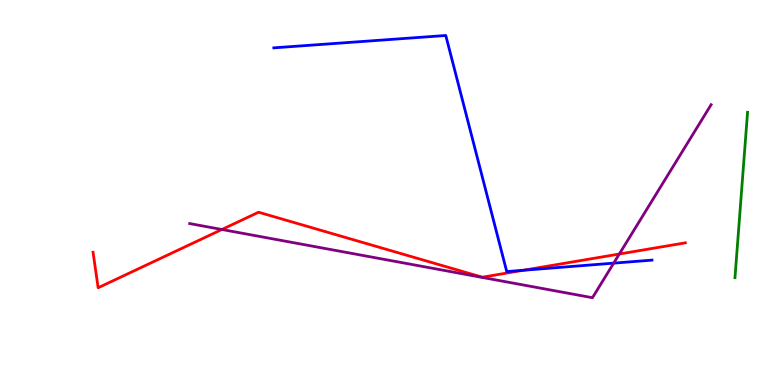[{'lines': ['blue', 'red'], 'intersections': [{'x': 6.75, 'y': 2.98}]}, {'lines': ['green', 'red'], 'intersections': []}, {'lines': ['purple', 'red'], 'intersections': [{'x': 2.86, 'y': 4.04}, {'x': 7.99, 'y': 3.4}]}, {'lines': ['blue', 'green'], 'intersections': []}, {'lines': ['blue', 'purple'], 'intersections': [{'x': 7.92, 'y': 3.17}]}, {'lines': ['green', 'purple'], 'intersections': []}]